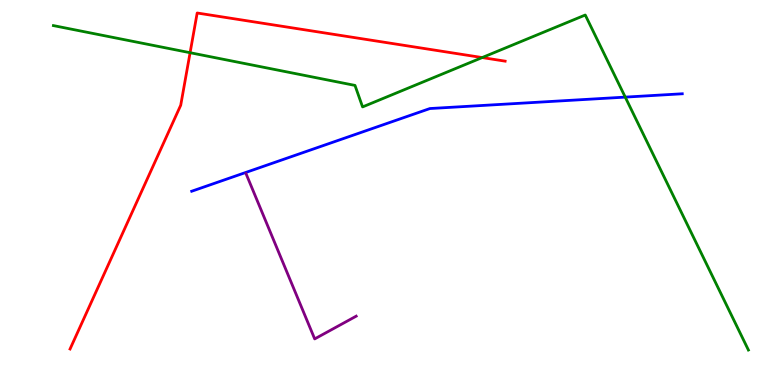[{'lines': ['blue', 'red'], 'intersections': []}, {'lines': ['green', 'red'], 'intersections': [{'x': 2.45, 'y': 8.63}, {'x': 6.22, 'y': 8.5}]}, {'lines': ['purple', 'red'], 'intersections': []}, {'lines': ['blue', 'green'], 'intersections': [{'x': 8.07, 'y': 7.48}]}, {'lines': ['blue', 'purple'], 'intersections': []}, {'lines': ['green', 'purple'], 'intersections': []}]